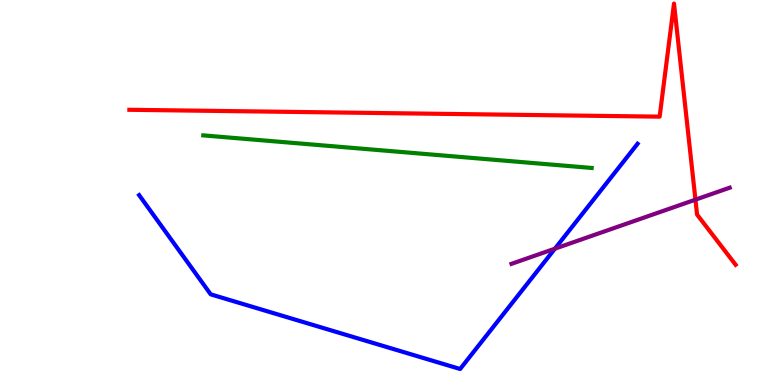[{'lines': ['blue', 'red'], 'intersections': []}, {'lines': ['green', 'red'], 'intersections': []}, {'lines': ['purple', 'red'], 'intersections': [{'x': 8.97, 'y': 4.81}]}, {'lines': ['blue', 'green'], 'intersections': []}, {'lines': ['blue', 'purple'], 'intersections': [{'x': 7.16, 'y': 3.54}]}, {'lines': ['green', 'purple'], 'intersections': []}]